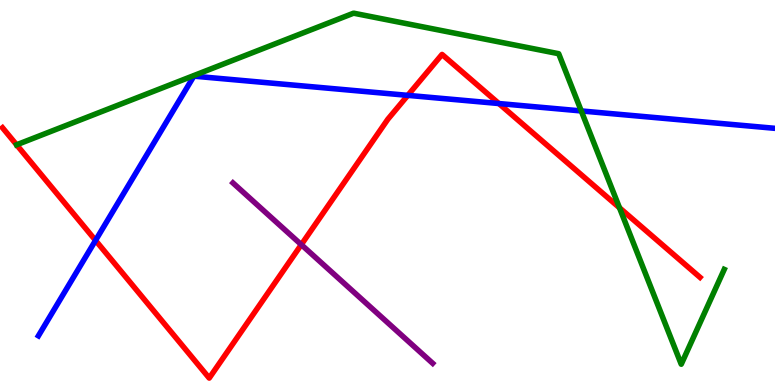[{'lines': ['blue', 'red'], 'intersections': [{'x': 1.23, 'y': 3.76}, {'x': 5.26, 'y': 7.52}, {'x': 6.44, 'y': 7.31}]}, {'lines': ['green', 'red'], 'intersections': [{'x': 7.99, 'y': 4.6}]}, {'lines': ['purple', 'red'], 'intersections': [{'x': 3.89, 'y': 3.65}]}, {'lines': ['blue', 'green'], 'intersections': [{'x': 7.5, 'y': 7.12}]}, {'lines': ['blue', 'purple'], 'intersections': []}, {'lines': ['green', 'purple'], 'intersections': []}]